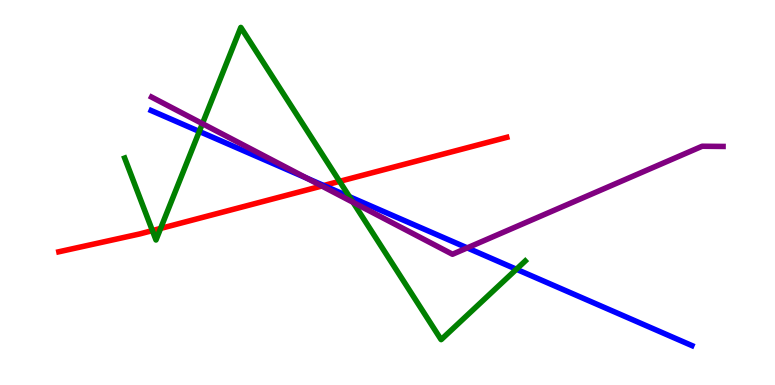[{'lines': ['blue', 'red'], 'intersections': [{'x': 4.18, 'y': 5.18}]}, {'lines': ['green', 'red'], 'intersections': [{'x': 1.97, 'y': 4.01}, {'x': 2.07, 'y': 4.07}, {'x': 4.38, 'y': 5.29}]}, {'lines': ['purple', 'red'], 'intersections': [{'x': 4.15, 'y': 5.17}]}, {'lines': ['blue', 'green'], 'intersections': [{'x': 2.57, 'y': 6.59}, {'x': 4.51, 'y': 4.89}, {'x': 6.66, 'y': 3.01}]}, {'lines': ['blue', 'purple'], 'intersections': [{'x': 3.96, 'y': 5.37}, {'x': 6.03, 'y': 3.56}]}, {'lines': ['green', 'purple'], 'intersections': [{'x': 2.61, 'y': 6.79}, {'x': 4.56, 'y': 4.75}]}]